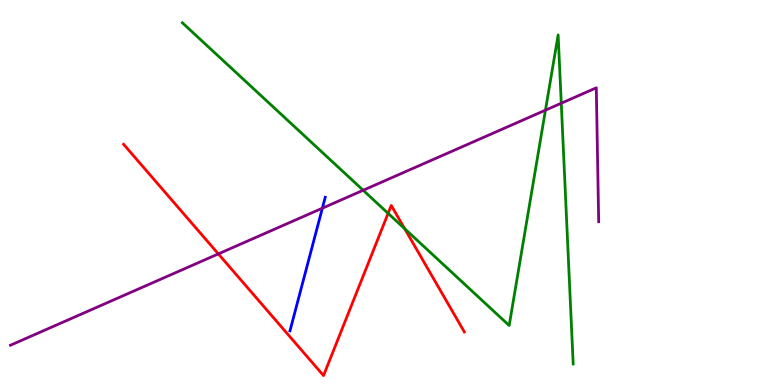[{'lines': ['blue', 'red'], 'intersections': []}, {'lines': ['green', 'red'], 'intersections': [{'x': 5.01, 'y': 4.46}, {'x': 5.22, 'y': 4.06}]}, {'lines': ['purple', 'red'], 'intersections': [{'x': 2.82, 'y': 3.41}]}, {'lines': ['blue', 'green'], 'intersections': []}, {'lines': ['blue', 'purple'], 'intersections': [{'x': 4.16, 'y': 4.59}]}, {'lines': ['green', 'purple'], 'intersections': [{'x': 4.69, 'y': 5.06}, {'x': 7.04, 'y': 7.14}, {'x': 7.24, 'y': 7.32}]}]